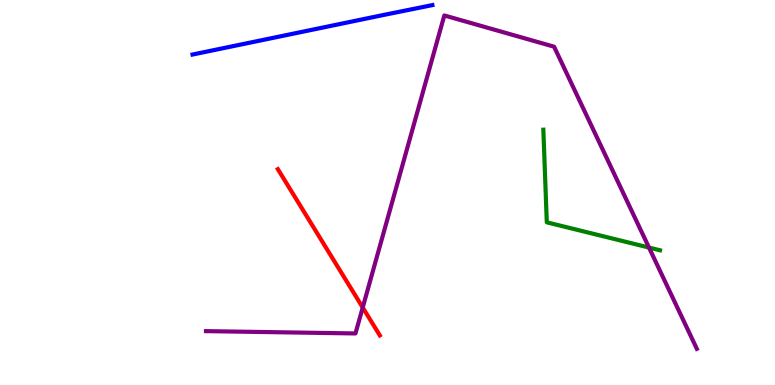[{'lines': ['blue', 'red'], 'intersections': []}, {'lines': ['green', 'red'], 'intersections': []}, {'lines': ['purple', 'red'], 'intersections': [{'x': 4.68, 'y': 2.01}]}, {'lines': ['blue', 'green'], 'intersections': []}, {'lines': ['blue', 'purple'], 'intersections': []}, {'lines': ['green', 'purple'], 'intersections': [{'x': 8.37, 'y': 3.57}]}]